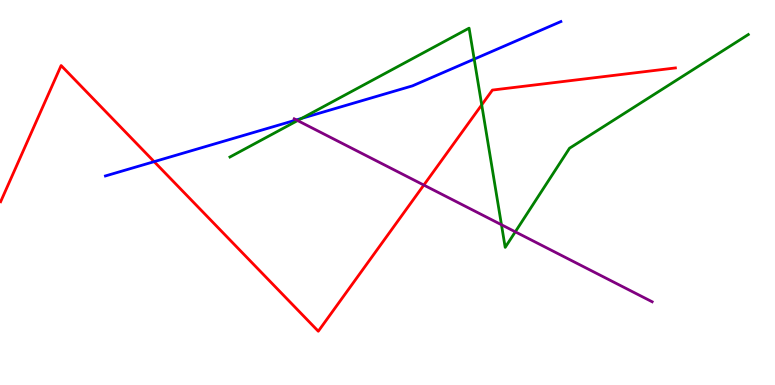[{'lines': ['blue', 'red'], 'intersections': [{'x': 1.99, 'y': 5.8}]}, {'lines': ['green', 'red'], 'intersections': [{'x': 6.22, 'y': 7.28}]}, {'lines': ['purple', 'red'], 'intersections': [{'x': 5.47, 'y': 5.19}]}, {'lines': ['blue', 'green'], 'intersections': [{'x': 3.89, 'y': 6.93}, {'x': 6.12, 'y': 8.46}]}, {'lines': ['blue', 'purple'], 'intersections': [{'x': 3.82, 'y': 6.89}]}, {'lines': ['green', 'purple'], 'intersections': [{'x': 3.84, 'y': 6.87}, {'x': 6.47, 'y': 4.16}, {'x': 6.65, 'y': 3.98}]}]